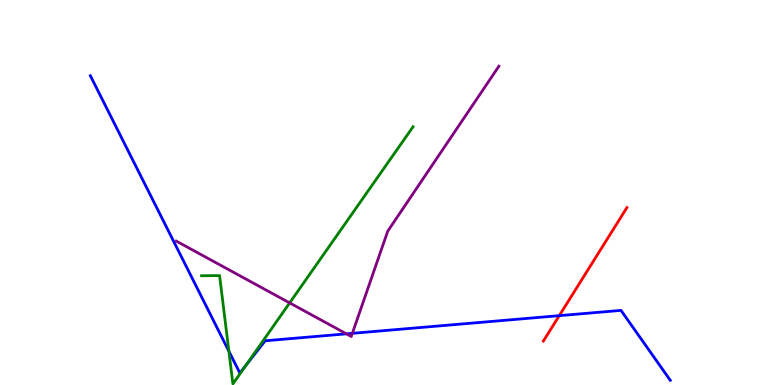[{'lines': ['blue', 'red'], 'intersections': [{'x': 7.22, 'y': 1.8}]}, {'lines': ['green', 'red'], 'intersections': []}, {'lines': ['purple', 'red'], 'intersections': []}, {'lines': ['blue', 'green'], 'intersections': [{'x': 2.95, 'y': 0.878}, {'x': 3.17, 'y': 0.506}]}, {'lines': ['blue', 'purple'], 'intersections': [{'x': 4.47, 'y': 1.33}, {'x': 4.55, 'y': 1.34}]}, {'lines': ['green', 'purple'], 'intersections': [{'x': 3.74, 'y': 2.13}]}]